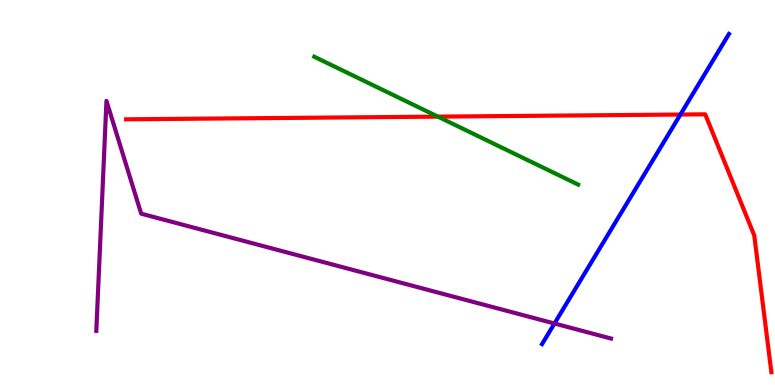[{'lines': ['blue', 'red'], 'intersections': [{'x': 8.78, 'y': 7.02}]}, {'lines': ['green', 'red'], 'intersections': [{'x': 5.65, 'y': 6.97}]}, {'lines': ['purple', 'red'], 'intersections': []}, {'lines': ['blue', 'green'], 'intersections': []}, {'lines': ['blue', 'purple'], 'intersections': [{'x': 7.15, 'y': 1.6}]}, {'lines': ['green', 'purple'], 'intersections': []}]